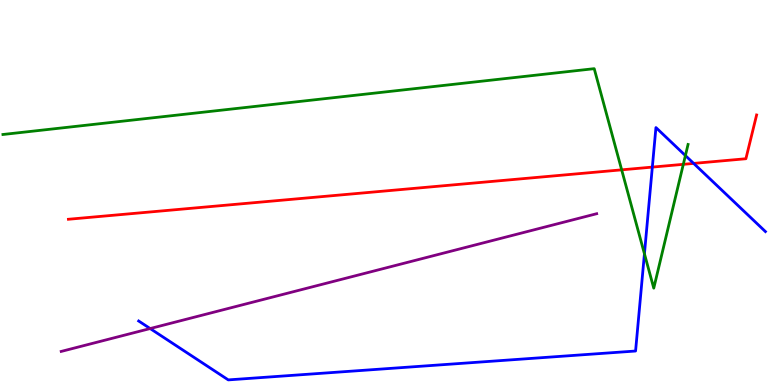[{'lines': ['blue', 'red'], 'intersections': [{'x': 8.42, 'y': 5.66}, {'x': 8.95, 'y': 5.76}]}, {'lines': ['green', 'red'], 'intersections': [{'x': 8.02, 'y': 5.59}, {'x': 8.82, 'y': 5.73}]}, {'lines': ['purple', 'red'], 'intersections': []}, {'lines': ['blue', 'green'], 'intersections': [{'x': 8.32, 'y': 3.41}, {'x': 8.84, 'y': 5.96}]}, {'lines': ['blue', 'purple'], 'intersections': [{'x': 1.94, 'y': 1.47}]}, {'lines': ['green', 'purple'], 'intersections': []}]